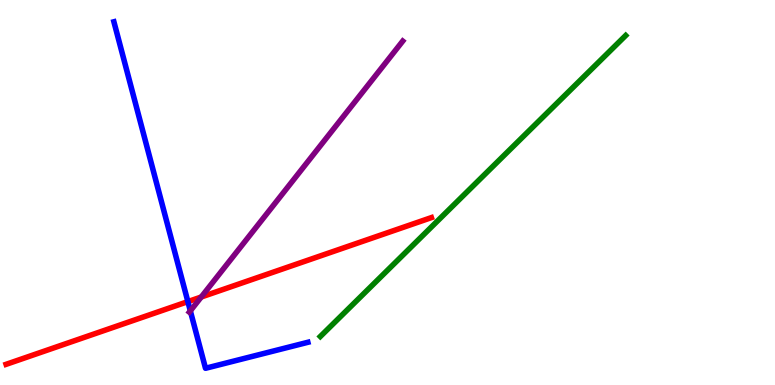[{'lines': ['blue', 'red'], 'intersections': [{'x': 2.42, 'y': 2.17}]}, {'lines': ['green', 'red'], 'intersections': []}, {'lines': ['purple', 'red'], 'intersections': [{'x': 2.6, 'y': 2.29}]}, {'lines': ['blue', 'green'], 'intersections': []}, {'lines': ['blue', 'purple'], 'intersections': [{'x': 2.46, 'y': 1.93}]}, {'lines': ['green', 'purple'], 'intersections': []}]